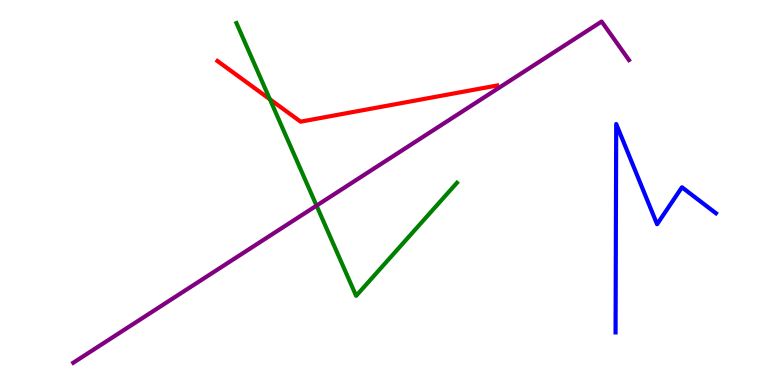[{'lines': ['blue', 'red'], 'intersections': []}, {'lines': ['green', 'red'], 'intersections': [{'x': 3.48, 'y': 7.42}]}, {'lines': ['purple', 'red'], 'intersections': []}, {'lines': ['blue', 'green'], 'intersections': []}, {'lines': ['blue', 'purple'], 'intersections': []}, {'lines': ['green', 'purple'], 'intersections': [{'x': 4.08, 'y': 4.66}]}]